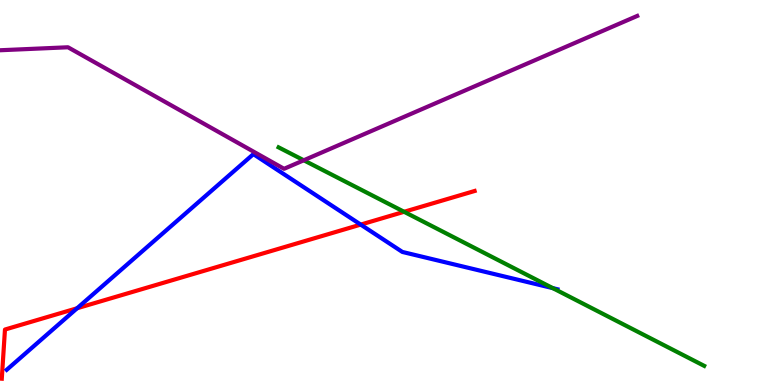[{'lines': ['blue', 'red'], 'intersections': [{'x': 0.995, 'y': 1.99}, {'x': 4.65, 'y': 4.17}]}, {'lines': ['green', 'red'], 'intersections': [{'x': 5.21, 'y': 4.5}]}, {'lines': ['purple', 'red'], 'intersections': []}, {'lines': ['blue', 'green'], 'intersections': [{'x': 7.13, 'y': 2.52}]}, {'lines': ['blue', 'purple'], 'intersections': []}, {'lines': ['green', 'purple'], 'intersections': [{'x': 3.92, 'y': 5.84}]}]